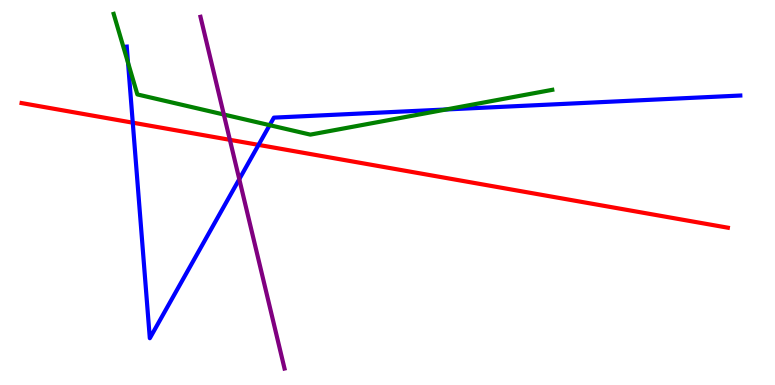[{'lines': ['blue', 'red'], 'intersections': [{'x': 1.71, 'y': 6.81}, {'x': 3.34, 'y': 6.24}]}, {'lines': ['green', 'red'], 'intersections': []}, {'lines': ['purple', 'red'], 'intersections': [{'x': 2.97, 'y': 6.37}]}, {'lines': ['blue', 'green'], 'intersections': [{'x': 1.65, 'y': 8.37}, {'x': 3.48, 'y': 6.75}, {'x': 5.76, 'y': 7.16}]}, {'lines': ['blue', 'purple'], 'intersections': [{'x': 3.09, 'y': 5.35}]}, {'lines': ['green', 'purple'], 'intersections': [{'x': 2.89, 'y': 7.03}]}]